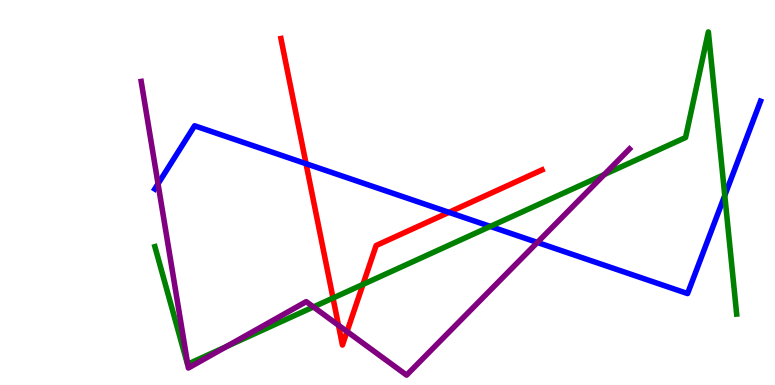[{'lines': ['blue', 'red'], 'intersections': [{'x': 3.95, 'y': 5.75}, {'x': 5.79, 'y': 4.48}]}, {'lines': ['green', 'red'], 'intersections': [{'x': 4.3, 'y': 2.26}, {'x': 4.68, 'y': 2.61}]}, {'lines': ['purple', 'red'], 'intersections': [{'x': 4.37, 'y': 1.55}, {'x': 4.48, 'y': 1.39}]}, {'lines': ['blue', 'green'], 'intersections': [{'x': 6.33, 'y': 4.12}, {'x': 9.35, 'y': 4.92}]}, {'lines': ['blue', 'purple'], 'intersections': [{'x': 2.04, 'y': 5.23}, {'x': 6.93, 'y': 3.7}]}, {'lines': ['green', 'purple'], 'intersections': [{'x': 2.42, 'y': 0.541}, {'x': 2.92, 'y': 0.997}, {'x': 4.04, 'y': 2.03}, {'x': 7.8, 'y': 5.47}]}]